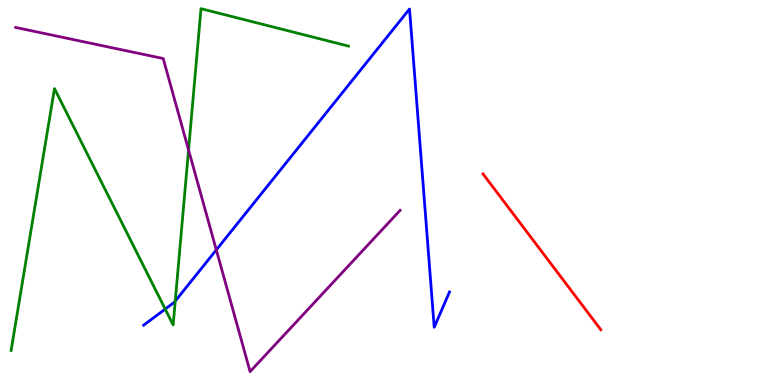[{'lines': ['blue', 'red'], 'intersections': []}, {'lines': ['green', 'red'], 'intersections': []}, {'lines': ['purple', 'red'], 'intersections': []}, {'lines': ['blue', 'green'], 'intersections': [{'x': 2.13, 'y': 1.97}, {'x': 2.26, 'y': 2.18}]}, {'lines': ['blue', 'purple'], 'intersections': [{'x': 2.79, 'y': 3.51}]}, {'lines': ['green', 'purple'], 'intersections': [{'x': 2.43, 'y': 6.11}]}]